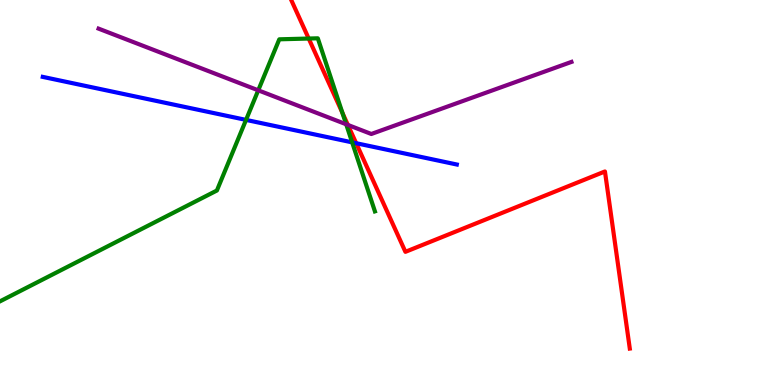[{'lines': ['blue', 'red'], 'intersections': [{'x': 4.6, 'y': 6.28}]}, {'lines': ['green', 'red'], 'intersections': [{'x': 3.98, 'y': 9.0}, {'x': 4.42, 'y': 7.07}]}, {'lines': ['purple', 'red'], 'intersections': [{'x': 4.49, 'y': 6.76}]}, {'lines': ['blue', 'green'], 'intersections': [{'x': 3.17, 'y': 6.89}, {'x': 4.54, 'y': 6.3}]}, {'lines': ['blue', 'purple'], 'intersections': []}, {'lines': ['green', 'purple'], 'intersections': [{'x': 3.33, 'y': 7.65}, {'x': 4.47, 'y': 6.77}]}]